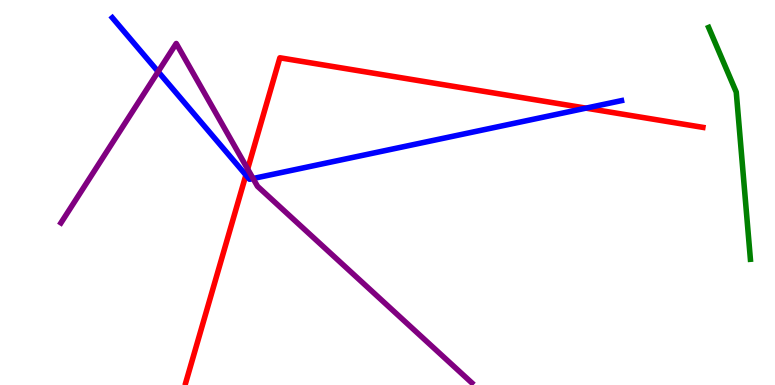[{'lines': ['blue', 'red'], 'intersections': [{'x': 3.17, 'y': 5.45}, {'x': 7.56, 'y': 7.19}]}, {'lines': ['green', 'red'], 'intersections': []}, {'lines': ['purple', 'red'], 'intersections': [{'x': 3.2, 'y': 5.61}]}, {'lines': ['blue', 'green'], 'intersections': []}, {'lines': ['blue', 'purple'], 'intersections': [{'x': 2.04, 'y': 8.14}, {'x': 3.27, 'y': 5.36}]}, {'lines': ['green', 'purple'], 'intersections': []}]